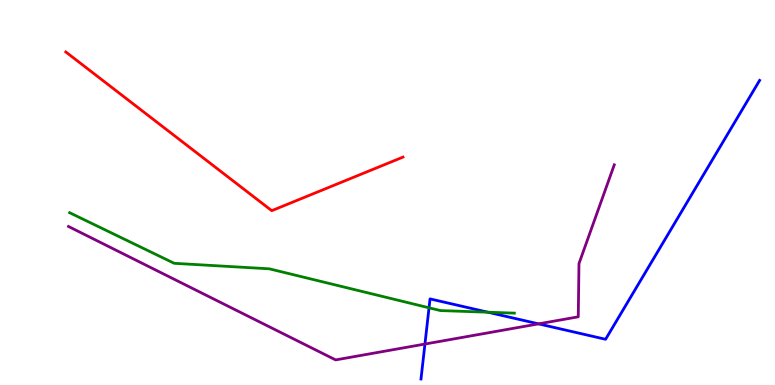[{'lines': ['blue', 'red'], 'intersections': []}, {'lines': ['green', 'red'], 'intersections': []}, {'lines': ['purple', 'red'], 'intersections': []}, {'lines': ['blue', 'green'], 'intersections': [{'x': 5.54, 'y': 2.01}, {'x': 6.3, 'y': 1.89}]}, {'lines': ['blue', 'purple'], 'intersections': [{'x': 5.48, 'y': 1.06}, {'x': 6.95, 'y': 1.59}]}, {'lines': ['green', 'purple'], 'intersections': []}]